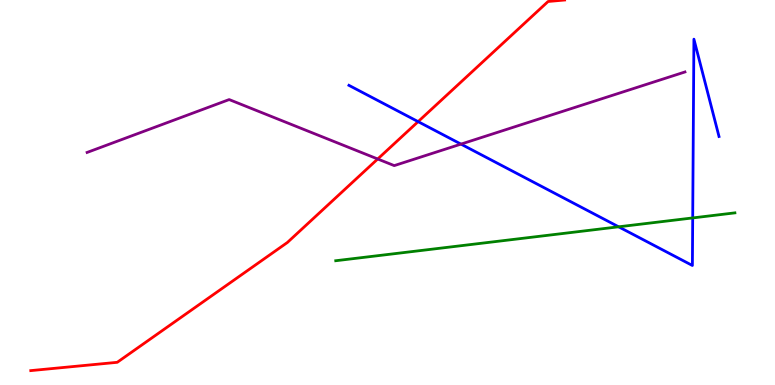[{'lines': ['blue', 'red'], 'intersections': [{'x': 5.4, 'y': 6.84}]}, {'lines': ['green', 'red'], 'intersections': []}, {'lines': ['purple', 'red'], 'intersections': [{'x': 4.87, 'y': 5.87}]}, {'lines': ['blue', 'green'], 'intersections': [{'x': 7.98, 'y': 4.11}, {'x': 8.94, 'y': 4.34}]}, {'lines': ['blue', 'purple'], 'intersections': [{'x': 5.95, 'y': 6.26}]}, {'lines': ['green', 'purple'], 'intersections': []}]